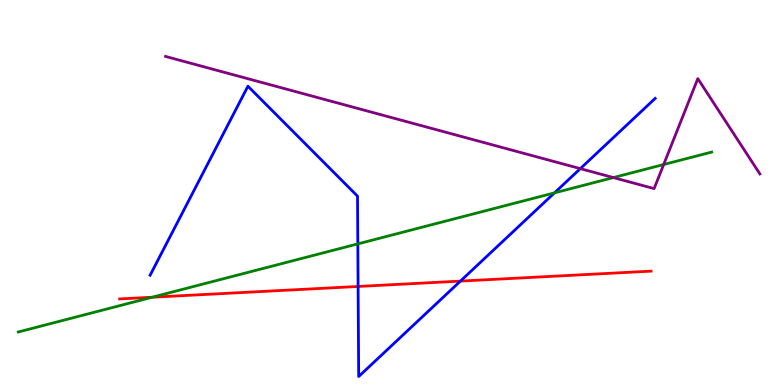[{'lines': ['blue', 'red'], 'intersections': [{'x': 4.62, 'y': 2.56}, {'x': 5.94, 'y': 2.7}]}, {'lines': ['green', 'red'], 'intersections': [{'x': 1.96, 'y': 2.28}]}, {'lines': ['purple', 'red'], 'intersections': []}, {'lines': ['blue', 'green'], 'intersections': [{'x': 4.62, 'y': 3.67}, {'x': 7.15, 'y': 4.99}]}, {'lines': ['blue', 'purple'], 'intersections': [{'x': 7.49, 'y': 5.62}]}, {'lines': ['green', 'purple'], 'intersections': [{'x': 7.91, 'y': 5.39}, {'x': 8.56, 'y': 5.73}]}]